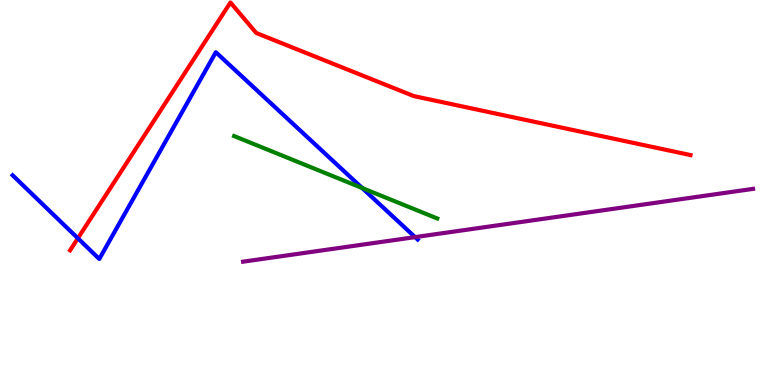[{'lines': ['blue', 'red'], 'intersections': [{'x': 1.0, 'y': 3.81}]}, {'lines': ['green', 'red'], 'intersections': []}, {'lines': ['purple', 'red'], 'intersections': []}, {'lines': ['blue', 'green'], 'intersections': [{'x': 4.67, 'y': 5.12}]}, {'lines': ['blue', 'purple'], 'intersections': [{'x': 5.36, 'y': 3.84}]}, {'lines': ['green', 'purple'], 'intersections': []}]